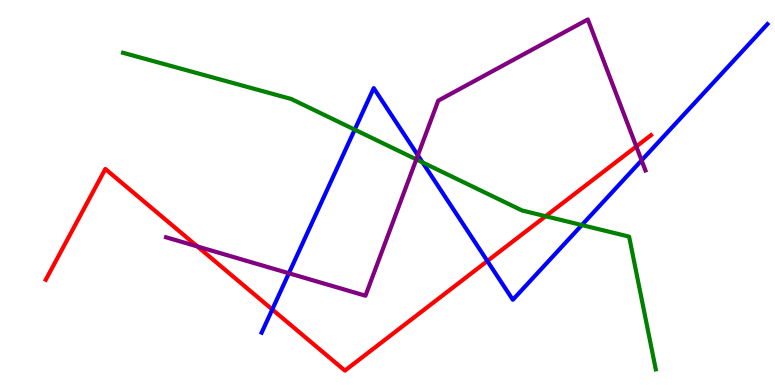[{'lines': ['blue', 'red'], 'intersections': [{'x': 3.51, 'y': 1.96}, {'x': 6.29, 'y': 3.22}]}, {'lines': ['green', 'red'], 'intersections': [{'x': 7.04, 'y': 4.38}]}, {'lines': ['purple', 'red'], 'intersections': [{'x': 2.55, 'y': 3.6}, {'x': 8.21, 'y': 6.2}]}, {'lines': ['blue', 'green'], 'intersections': [{'x': 4.58, 'y': 6.63}, {'x': 5.45, 'y': 5.78}, {'x': 7.51, 'y': 4.15}]}, {'lines': ['blue', 'purple'], 'intersections': [{'x': 3.73, 'y': 2.9}, {'x': 5.39, 'y': 5.97}, {'x': 8.28, 'y': 5.83}]}, {'lines': ['green', 'purple'], 'intersections': [{'x': 5.37, 'y': 5.86}]}]